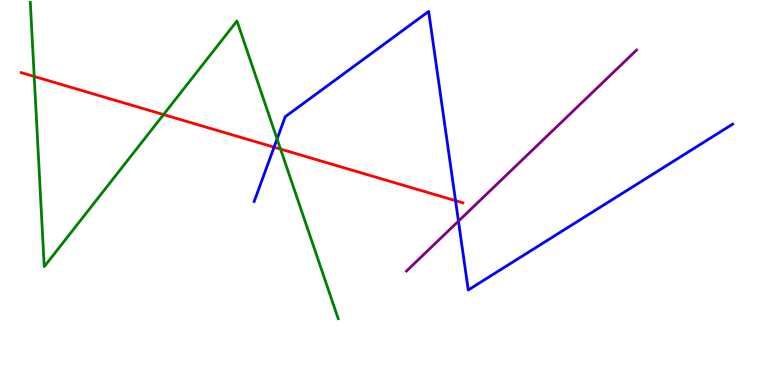[{'lines': ['blue', 'red'], 'intersections': [{'x': 3.54, 'y': 6.18}, {'x': 5.88, 'y': 4.79}]}, {'lines': ['green', 'red'], 'intersections': [{'x': 0.441, 'y': 8.01}, {'x': 2.11, 'y': 7.02}, {'x': 3.62, 'y': 6.13}]}, {'lines': ['purple', 'red'], 'intersections': []}, {'lines': ['blue', 'green'], 'intersections': [{'x': 3.58, 'y': 6.39}]}, {'lines': ['blue', 'purple'], 'intersections': [{'x': 5.92, 'y': 4.26}]}, {'lines': ['green', 'purple'], 'intersections': []}]